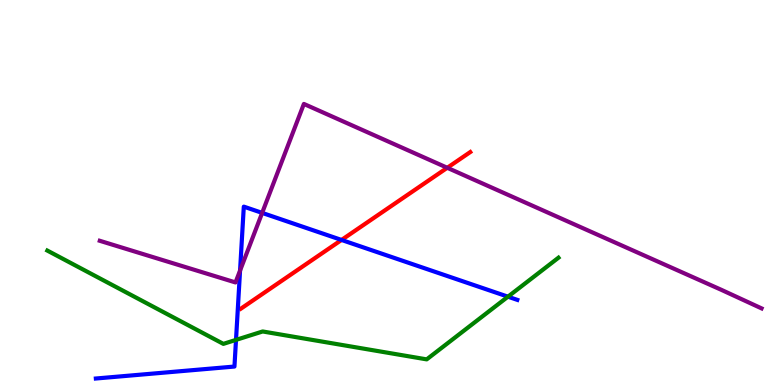[{'lines': ['blue', 'red'], 'intersections': [{'x': 4.41, 'y': 3.77}]}, {'lines': ['green', 'red'], 'intersections': []}, {'lines': ['purple', 'red'], 'intersections': [{'x': 5.77, 'y': 5.64}]}, {'lines': ['blue', 'green'], 'intersections': [{'x': 3.05, 'y': 1.17}, {'x': 6.55, 'y': 2.29}]}, {'lines': ['blue', 'purple'], 'intersections': [{'x': 3.1, 'y': 2.97}, {'x': 3.38, 'y': 4.47}]}, {'lines': ['green', 'purple'], 'intersections': []}]